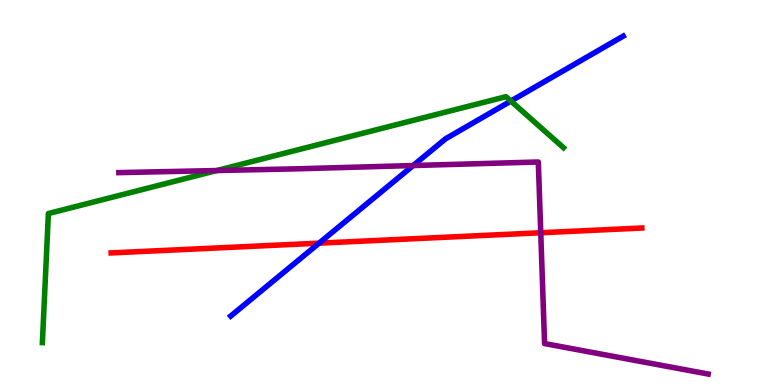[{'lines': ['blue', 'red'], 'intersections': [{'x': 4.12, 'y': 3.68}]}, {'lines': ['green', 'red'], 'intersections': []}, {'lines': ['purple', 'red'], 'intersections': [{'x': 6.98, 'y': 3.95}]}, {'lines': ['blue', 'green'], 'intersections': [{'x': 6.59, 'y': 7.38}]}, {'lines': ['blue', 'purple'], 'intersections': [{'x': 5.33, 'y': 5.7}]}, {'lines': ['green', 'purple'], 'intersections': [{'x': 2.8, 'y': 5.57}]}]